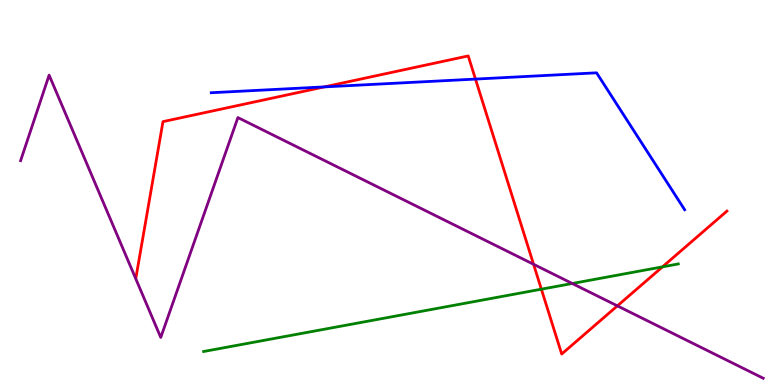[{'lines': ['blue', 'red'], 'intersections': [{'x': 4.19, 'y': 7.74}, {'x': 6.14, 'y': 7.95}]}, {'lines': ['green', 'red'], 'intersections': [{'x': 6.99, 'y': 2.49}, {'x': 8.55, 'y': 3.07}]}, {'lines': ['purple', 'red'], 'intersections': [{'x': 6.88, 'y': 3.14}, {'x': 7.97, 'y': 2.06}]}, {'lines': ['blue', 'green'], 'intersections': []}, {'lines': ['blue', 'purple'], 'intersections': []}, {'lines': ['green', 'purple'], 'intersections': [{'x': 7.38, 'y': 2.64}]}]